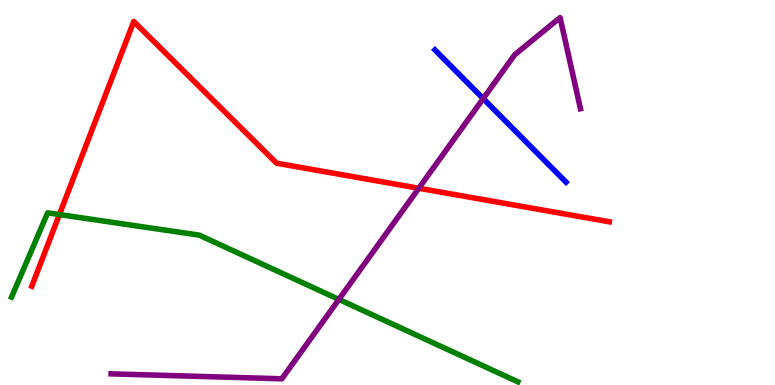[{'lines': ['blue', 'red'], 'intersections': []}, {'lines': ['green', 'red'], 'intersections': [{'x': 0.766, 'y': 4.43}]}, {'lines': ['purple', 'red'], 'intersections': [{'x': 5.4, 'y': 5.11}]}, {'lines': ['blue', 'green'], 'intersections': []}, {'lines': ['blue', 'purple'], 'intersections': [{'x': 6.23, 'y': 7.44}]}, {'lines': ['green', 'purple'], 'intersections': [{'x': 4.37, 'y': 2.22}]}]